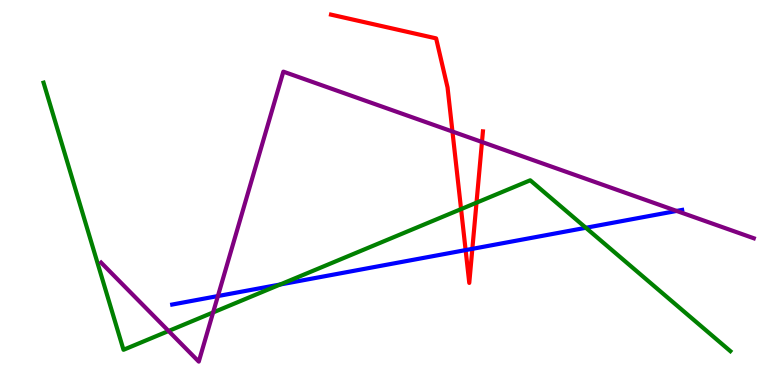[{'lines': ['blue', 'red'], 'intersections': [{'x': 6.01, 'y': 3.5}, {'x': 6.09, 'y': 3.54}]}, {'lines': ['green', 'red'], 'intersections': [{'x': 5.95, 'y': 4.57}, {'x': 6.15, 'y': 4.74}]}, {'lines': ['purple', 'red'], 'intersections': [{'x': 5.84, 'y': 6.58}, {'x': 6.22, 'y': 6.31}]}, {'lines': ['blue', 'green'], 'intersections': [{'x': 3.61, 'y': 2.61}, {'x': 7.56, 'y': 4.08}]}, {'lines': ['blue', 'purple'], 'intersections': [{'x': 2.81, 'y': 2.31}, {'x': 8.73, 'y': 4.52}]}, {'lines': ['green', 'purple'], 'intersections': [{'x': 2.18, 'y': 1.4}, {'x': 2.75, 'y': 1.88}]}]